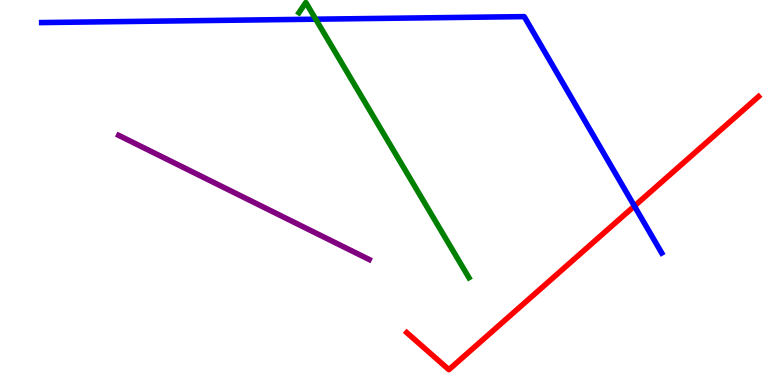[{'lines': ['blue', 'red'], 'intersections': [{'x': 8.19, 'y': 4.65}]}, {'lines': ['green', 'red'], 'intersections': []}, {'lines': ['purple', 'red'], 'intersections': []}, {'lines': ['blue', 'green'], 'intersections': [{'x': 4.07, 'y': 9.5}]}, {'lines': ['blue', 'purple'], 'intersections': []}, {'lines': ['green', 'purple'], 'intersections': []}]